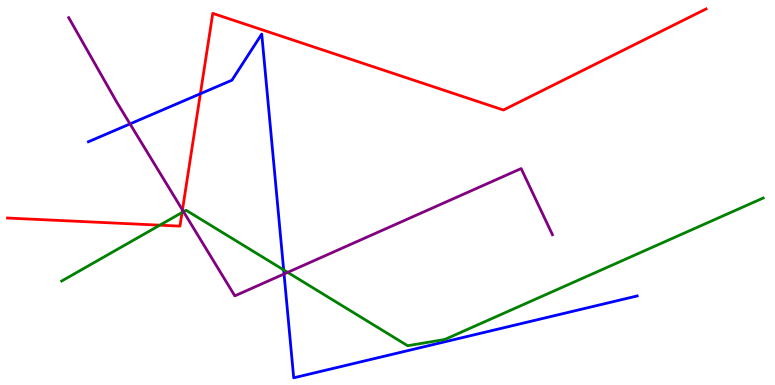[{'lines': ['blue', 'red'], 'intersections': [{'x': 2.59, 'y': 7.57}]}, {'lines': ['green', 'red'], 'intersections': [{'x': 2.06, 'y': 4.15}, {'x': 2.35, 'y': 4.48}]}, {'lines': ['purple', 'red'], 'intersections': [{'x': 2.35, 'y': 4.55}]}, {'lines': ['blue', 'green'], 'intersections': [{'x': 3.66, 'y': 2.99}]}, {'lines': ['blue', 'purple'], 'intersections': [{'x': 1.68, 'y': 6.78}, {'x': 3.67, 'y': 2.88}]}, {'lines': ['green', 'purple'], 'intersections': [{'x': 2.37, 'y': 4.5}, {'x': 3.71, 'y': 2.93}]}]